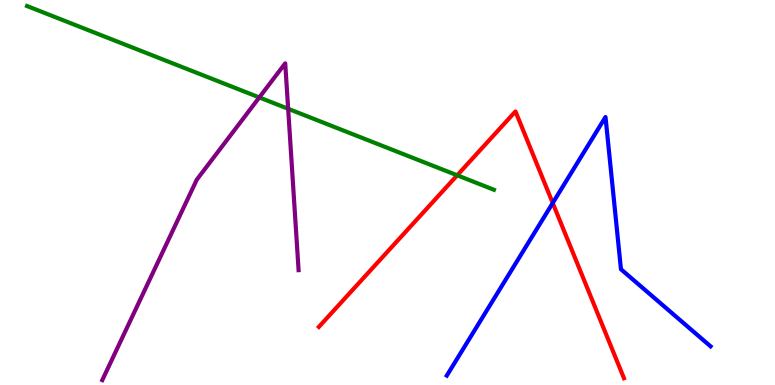[{'lines': ['blue', 'red'], 'intersections': [{'x': 7.13, 'y': 4.73}]}, {'lines': ['green', 'red'], 'intersections': [{'x': 5.9, 'y': 5.45}]}, {'lines': ['purple', 'red'], 'intersections': []}, {'lines': ['blue', 'green'], 'intersections': []}, {'lines': ['blue', 'purple'], 'intersections': []}, {'lines': ['green', 'purple'], 'intersections': [{'x': 3.35, 'y': 7.47}, {'x': 3.72, 'y': 7.17}]}]